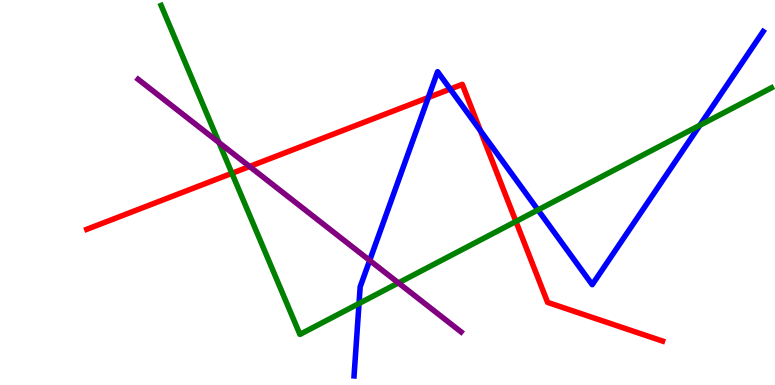[{'lines': ['blue', 'red'], 'intersections': [{'x': 5.53, 'y': 7.47}, {'x': 5.81, 'y': 7.69}, {'x': 6.2, 'y': 6.61}]}, {'lines': ['green', 'red'], 'intersections': [{'x': 2.99, 'y': 5.5}, {'x': 6.66, 'y': 4.25}]}, {'lines': ['purple', 'red'], 'intersections': [{'x': 3.22, 'y': 5.68}]}, {'lines': ['blue', 'green'], 'intersections': [{'x': 4.63, 'y': 2.12}, {'x': 6.94, 'y': 4.55}, {'x': 9.03, 'y': 6.75}]}, {'lines': ['blue', 'purple'], 'intersections': [{'x': 4.77, 'y': 3.24}]}, {'lines': ['green', 'purple'], 'intersections': [{'x': 2.83, 'y': 6.3}, {'x': 5.14, 'y': 2.65}]}]